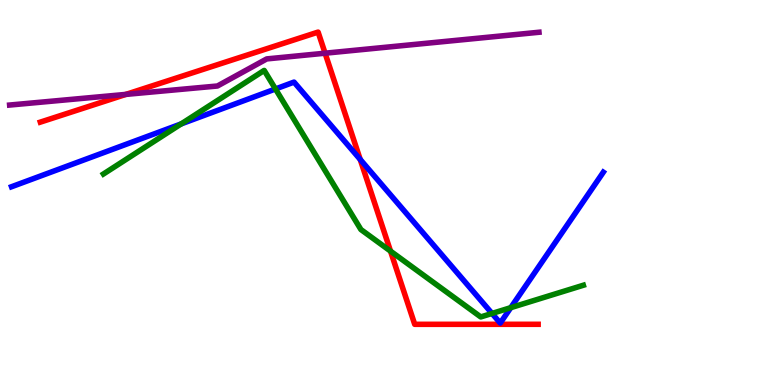[{'lines': ['blue', 'red'], 'intersections': [{'x': 4.65, 'y': 5.86}]}, {'lines': ['green', 'red'], 'intersections': [{'x': 5.04, 'y': 3.48}]}, {'lines': ['purple', 'red'], 'intersections': [{'x': 1.62, 'y': 7.55}, {'x': 4.19, 'y': 8.62}]}, {'lines': ['blue', 'green'], 'intersections': [{'x': 2.34, 'y': 6.78}, {'x': 3.55, 'y': 7.69}, {'x': 6.35, 'y': 1.86}, {'x': 6.59, 'y': 2.01}]}, {'lines': ['blue', 'purple'], 'intersections': []}, {'lines': ['green', 'purple'], 'intersections': []}]